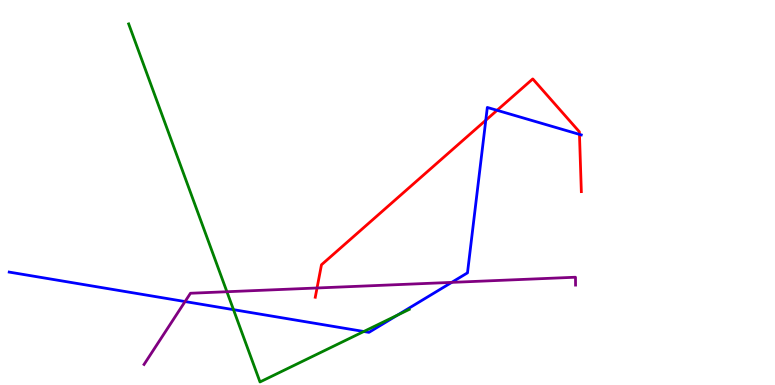[{'lines': ['blue', 'red'], 'intersections': [{'x': 6.27, 'y': 6.88}, {'x': 6.41, 'y': 7.13}, {'x': 7.48, 'y': 6.51}]}, {'lines': ['green', 'red'], 'intersections': []}, {'lines': ['purple', 'red'], 'intersections': [{'x': 4.09, 'y': 2.52}]}, {'lines': ['blue', 'green'], 'intersections': [{'x': 3.01, 'y': 1.96}, {'x': 4.69, 'y': 1.39}, {'x': 5.13, 'y': 1.81}]}, {'lines': ['blue', 'purple'], 'intersections': [{'x': 2.39, 'y': 2.17}, {'x': 5.83, 'y': 2.67}]}, {'lines': ['green', 'purple'], 'intersections': [{'x': 2.93, 'y': 2.42}]}]